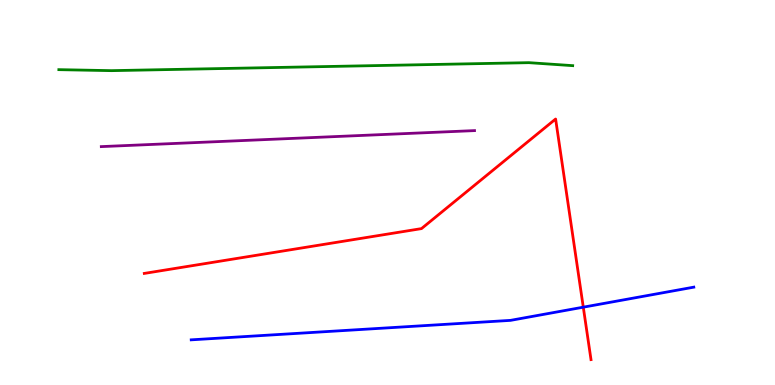[{'lines': ['blue', 'red'], 'intersections': [{'x': 7.53, 'y': 2.02}]}, {'lines': ['green', 'red'], 'intersections': []}, {'lines': ['purple', 'red'], 'intersections': []}, {'lines': ['blue', 'green'], 'intersections': []}, {'lines': ['blue', 'purple'], 'intersections': []}, {'lines': ['green', 'purple'], 'intersections': []}]